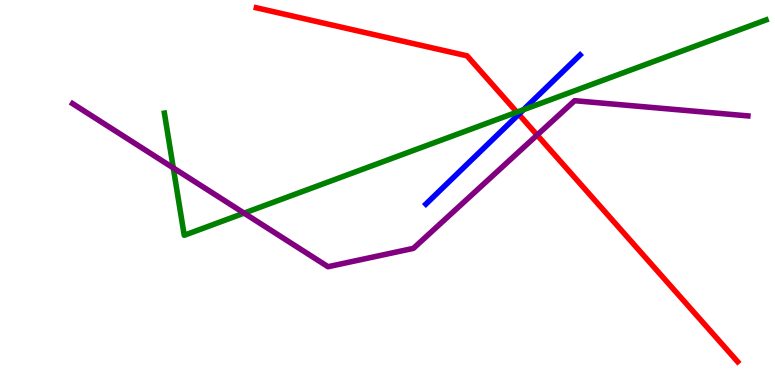[{'lines': ['blue', 'red'], 'intersections': [{'x': 6.69, 'y': 7.03}]}, {'lines': ['green', 'red'], 'intersections': [{'x': 6.67, 'y': 7.09}]}, {'lines': ['purple', 'red'], 'intersections': [{'x': 6.93, 'y': 6.49}]}, {'lines': ['blue', 'green'], 'intersections': [{'x': 6.75, 'y': 7.15}]}, {'lines': ['blue', 'purple'], 'intersections': []}, {'lines': ['green', 'purple'], 'intersections': [{'x': 2.24, 'y': 5.64}, {'x': 3.15, 'y': 4.46}]}]